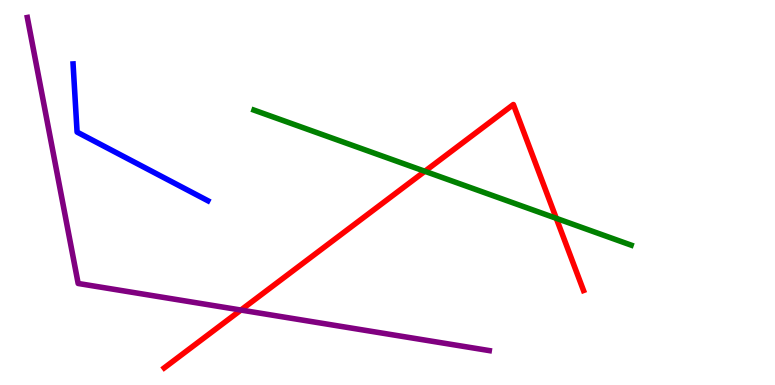[{'lines': ['blue', 'red'], 'intersections': []}, {'lines': ['green', 'red'], 'intersections': [{'x': 5.48, 'y': 5.55}, {'x': 7.18, 'y': 4.33}]}, {'lines': ['purple', 'red'], 'intersections': [{'x': 3.11, 'y': 1.95}]}, {'lines': ['blue', 'green'], 'intersections': []}, {'lines': ['blue', 'purple'], 'intersections': []}, {'lines': ['green', 'purple'], 'intersections': []}]